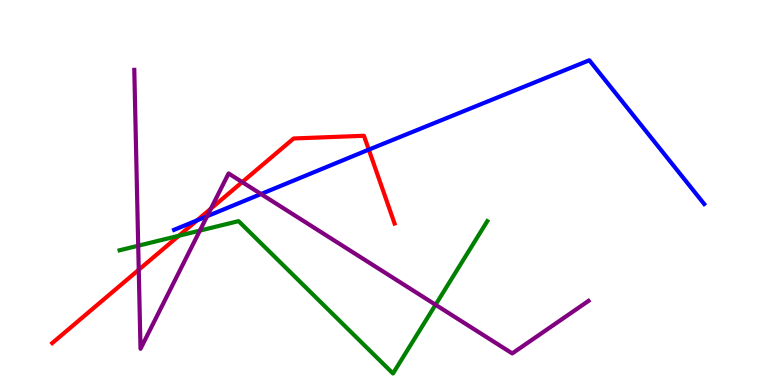[{'lines': ['blue', 'red'], 'intersections': [{'x': 2.54, 'y': 4.28}, {'x': 4.76, 'y': 6.11}]}, {'lines': ['green', 'red'], 'intersections': [{'x': 2.31, 'y': 3.88}]}, {'lines': ['purple', 'red'], 'intersections': [{'x': 1.79, 'y': 2.99}, {'x': 2.72, 'y': 4.58}, {'x': 3.13, 'y': 5.27}]}, {'lines': ['blue', 'green'], 'intersections': []}, {'lines': ['blue', 'purple'], 'intersections': [{'x': 2.67, 'y': 4.38}, {'x': 3.37, 'y': 4.96}]}, {'lines': ['green', 'purple'], 'intersections': [{'x': 1.78, 'y': 3.62}, {'x': 2.58, 'y': 4.01}, {'x': 5.62, 'y': 2.08}]}]